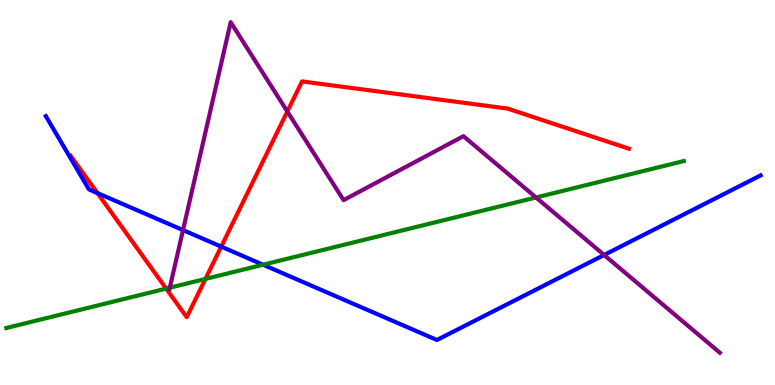[{'lines': ['blue', 'red'], 'intersections': [{'x': 1.26, 'y': 4.99}, {'x': 2.85, 'y': 3.59}]}, {'lines': ['green', 'red'], 'intersections': [{'x': 2.14, 'y': 2.5}, {'x': 2.65, 'y': 2.76}]}, {'lines': ['purple', 'red'], 'intersections': [{'x': 3.71, 'y': 7.1}]}, {'lines': ['blue', 'green'], 'intersections': [{'x': 3.39, 'y': 3.12}]}, {'lines': ['blue', 'purple'], 'intersections': [{'x': 2.36, 'y': 4.02}, {'x': 7.8, 'y': 3.38}]}, {'lines': ['green', 'purple'], 'intersections': [{'x': 2.19, 'y': 2.53}, {'x': 6.92, 'y': 4.87}]}]